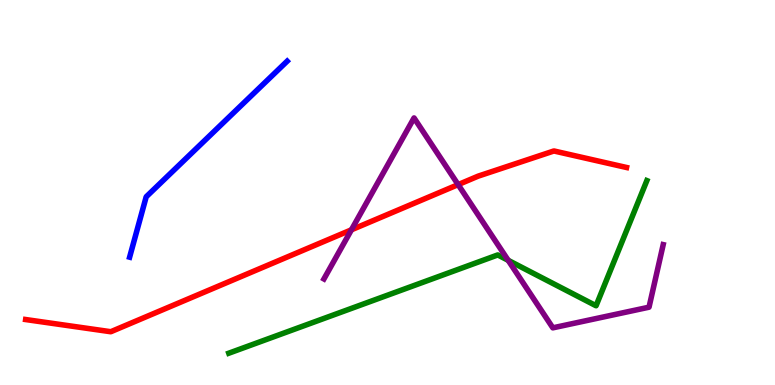[{'lines': ['blue', 'red'], 'intersections': []}, {'lines': ['green', 'red'], 'intersections': []}, {'lines': ['purple', 'red'], 'intersections': [{'x': 4.53, 'y': 4.03}, {'x': 5.91, 'y': 5.2}]}, {'lines': ['blue', 'green'], 'intersections': []}, {'lines': ['blue', 'purple'], 'intersections': []}, {'lines': ['green', 'purple'], 'intersections': [{'x': 6.56, 'y': 3.24}]}]